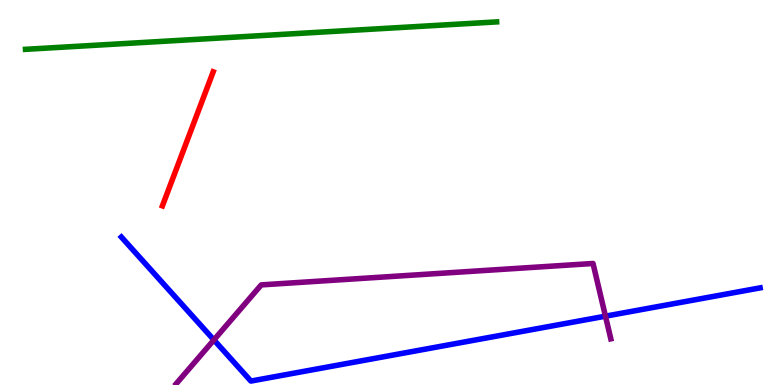[{'lines': ['blue', 'red'], 'intersections': []}, {'lines': ['green', 'red'], 'intersections': []}, {'lines': ['purple', 'red'], 'intersections': []}, {'lines': ['blue', 'green'], 'intersections': []}, {'lines': ['blue', 'purple'], 'intersections': [{'x': 2.76, 'y': 1.17}, {'x': 7.81, 'y': 1.79}]}, {'lines': ['green', 'purple'], 'intersections': []}]